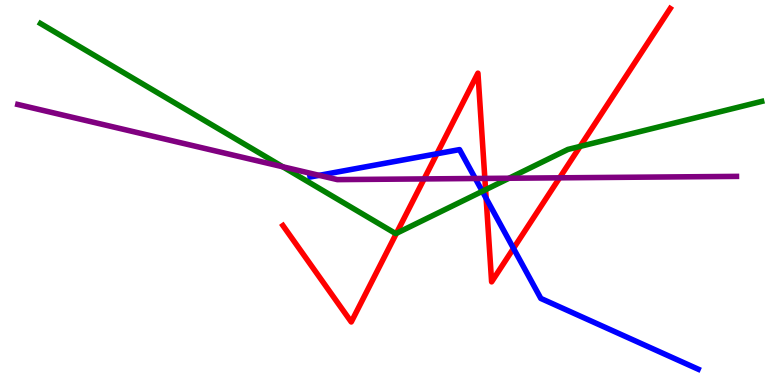[{'lines': ['blue', 'red'], 'intersections': [{'x': 5.64, 'y': 6.01}, {'x': 6.27, 'y': 4.85}, {'x': 6.63, 'y': 3.55}]}, {'lines': ['green', 'red'], 'intersections': [{'x': 5.11, 'y': 3.94}, {'x': 6.27, 'y': 5.07}, {'x': 7.49, 'y': 6.2}]}, {'lines': ['purple', 'red'], 'intersections': [{'x': 5.47, 'y': 5.35}, {'x': 6.26, 'y': 5.37}, {'x': 7.22, 'y': 5.38}]}, {'lines': ['blue', 'green'], 'intersections': [{'x': 6.22, 'y': 5.03}]}, {'lines': ['blue', 'purple'], 'intersections': [{'x': 4.12, 'y': 5.45}, {'x': 6.13, 'y': 5.36}]}, {'lines': ['green', 'purple'], 'intersections': [{'x': 3.65, 'y': 5.67}, {'x': 6.57, 'y': 5.37}]}]